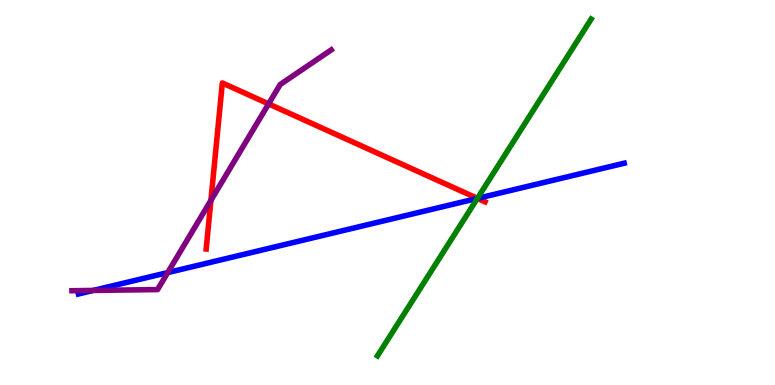[{'lines': ['blue', 'red'], 'intersections': [{'x': 6.16, 'y': 4.85}]}, {'lines': ['green', 'red'], 'intersections': [{'x': 6.16, 'y': 4.85}]}, {'lines': ['purple', 'red'], 'intersections': [{'x': 2.72, 'y': 4.8}, {'x': 3.47, 'y': 7.3}]}, {'lines': ['blue', 'green'], 'intersections': [{'x': 6.16, 'y': 4.85}]}, {'lines': ['blue', 'purple'], 'intersections': [{'x': 1.2, 'y': 2.46}, {'x': 2.16, 'y': 2.92}]}, {'lines': ['green', 'purple'], 'intersections': []}]